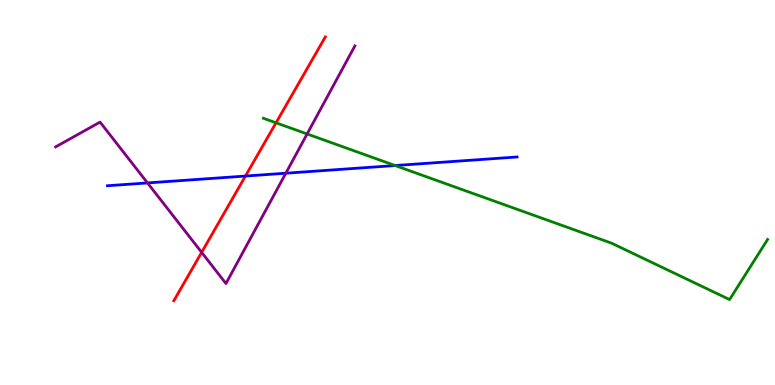[{'lines': ['blue', 'red'], 'intersections': [{'x': 3.17, 'y': 5.43}]}, {'lines': ['green', 'red'], 'intersections': [{'x': 3.56, 'y': 6.81}]}, {'lines': ['purple', 'red'], 'intersections': [{'x': 2.6, 'y': 3.45}]}, {'lines': ['blue', 'green'], 'intersections': [{'x': 5.1, 'y': 5.7}]}, {'lines': ['blue', 'purple'], 'intersections': [{'x': 1.9, 'y': 5.25}, {'x': 3.69, 'y': 5.5}]}, {'lines': ['green', 'purple'], 'intersections': [{'x': 3.96, 'y': 6.52}]}]